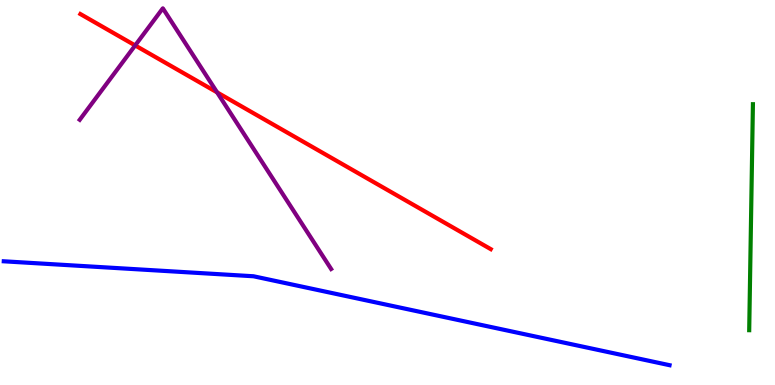[{'lines': ['blue', 'red'], 'intersections': []}, {'lines': ['green', 'red'], 'intersections': []}, {'lines': ['purple', 'red'], 'intersections': [{'x': 1.74, 'y': 8.82}, {'x': 2.8, 'y': 7.6}]}, {'lines': ['blue', 'green'], 'intersections': []}, {'lines': ['blue', 'purple'], 'intersections': []}, {'lines': ['green', 'purple'], 'intersections': []}]